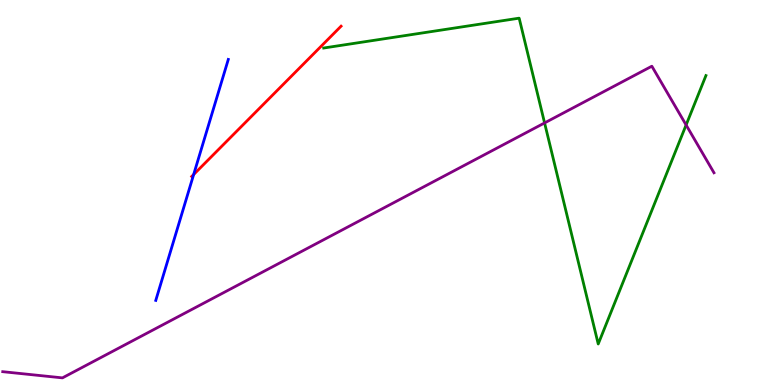[{'lines': ['blue', 'red'], 'intersections': [{'x': 2.5, 'y': 5.47}]}, {'lines': ['green', 'red'], 'intersections': []}, {'lines': ['purple', 'red'], 'intersections': []}, {'lines': ['blue', 'green'], 'intersections': []}, {'lines': ['blue', 'purple'], 'intersections': []}, {'lines': ['green', 'purple'], 'intersections': [{'x': 7.03, 'y': 6.81}, {'x': 8.85, 'y': 6.75}]}]